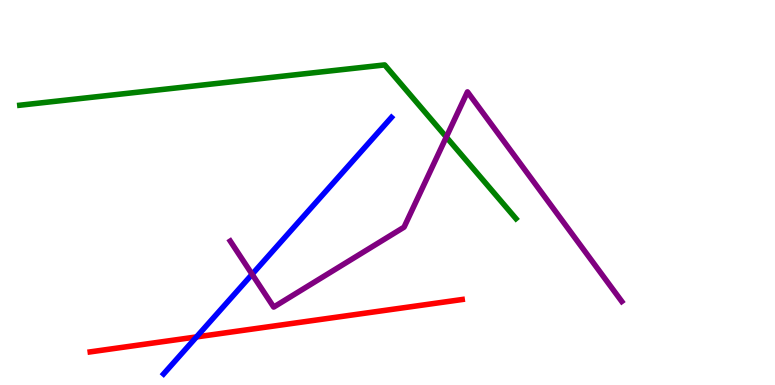[{'lines': ['blue', 'red'], 'intersections': [{'x': 2.54, 'y': 1.25}]}, {'lines': ['green', 'red'], 'intersections': []}, {'lines': ['purple', 'red'], 'intersections': []}, {'lines': ['blue', 'green'], 'intersections': []}, {'lines': ['blue', 'purple'], 'intersections': [{'x': 3.25, 'y': 2.88}]}, {'lines': ['green', 'purple'], 'intersections': [{'x': 5.76, 'y': 6.44}]}]